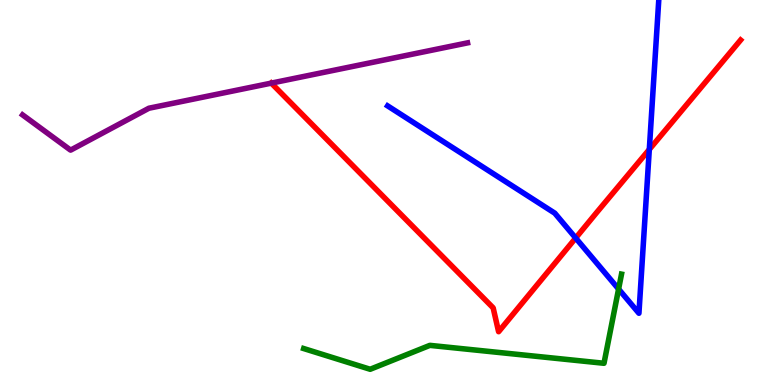[{'lines': ['blue', 'red'], 'intersections': [{'x': 7.43, 'y': 3.82}, {'x': 8.38, 'y': 6.12}]}, {'lines': ['green', 'red'], 'intersections': []}, {'lines': ['purple', 'red'], 'intersections': [{'x': 3.5, 'y': 7.84}]}, {'lines': ['blue', 'green'], 'intersections': [{'x': 7.98, 'y': 2.49}]}, {'lines': ['blue', 'purple'], 'intersections': []}, {'lines': ['green', 'purple'], 'intersections': []}]